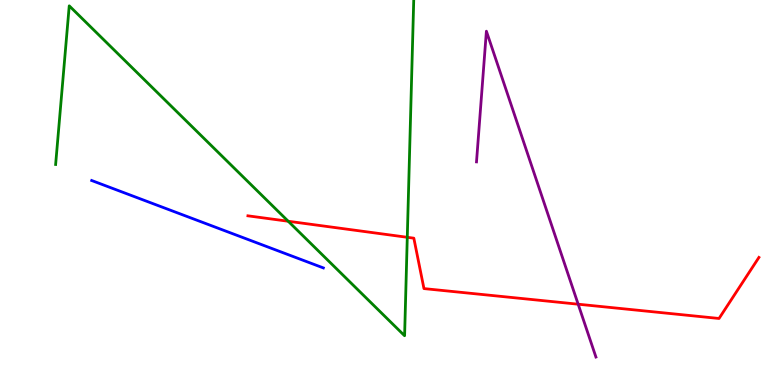[{'lines': ['blue', 'red'], 'intersections': []}, {'lines': ['green', 'red'], 'intersections': [{'x': 3.72, 'y': 4.25}, {'x': 5.26, 'y': 3.84}]}, {'lines': ['purple', 'red'], 'intersections': [{'x': 7.46, 'y': 2.1}]}, {'lines': ['blue', 'green'], 'intersections': []}, {'lines': ['blue', 'purple'], 'intersections': []}, {'lines': ['green', 'purple'], 'intersections': []}]